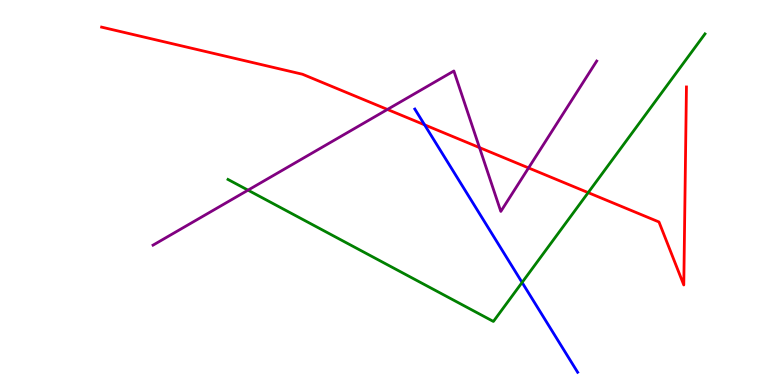[{'lines': ['blue', 'red'], 'intersections': [{'x': 5.48, 'y': 6.76}]}, {'lines': ['green', 'red'], 'intersections': [{'x': 7.59, 'y': 5.0}]}, {'lines': ['purple', 'red'], 'intersections': [{'x': 5.0, 'y': 7.16}, {'x': 6.19, 'y': 6.17}, {'x': 6.82, 'y': 5.64}]}, {'lines': ['blue', 'green'], 'intersections': [{'x': 6.74, 'y': 2.66}]}, {'lines': ['blue', 'purple'], 'intersections': []}, {'lines': ['green', 'purple'], 'intersections': [{'x': 3.2, 'y': 5.06}]}]